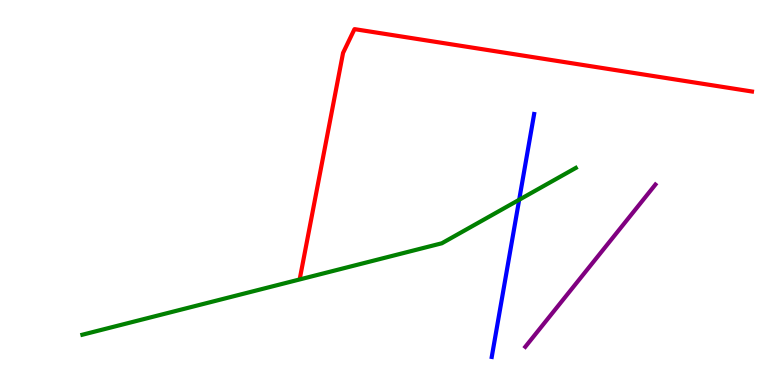[{'lines': ['blue', 'red'], 'intersections': []}, {'lines': ['green', 'red'], 'intersections': []}, {'lines': ['purple', 'red'], 'intersections': []}, {'lines': ['blue', 'green'], 'intersections': [{'x': 6.7, 'y': 4.81}]}, {'lines': ['blue', 'purple'], 'intersections': []}, {'lines': ['green', 'purple'], 'intersections': []}]